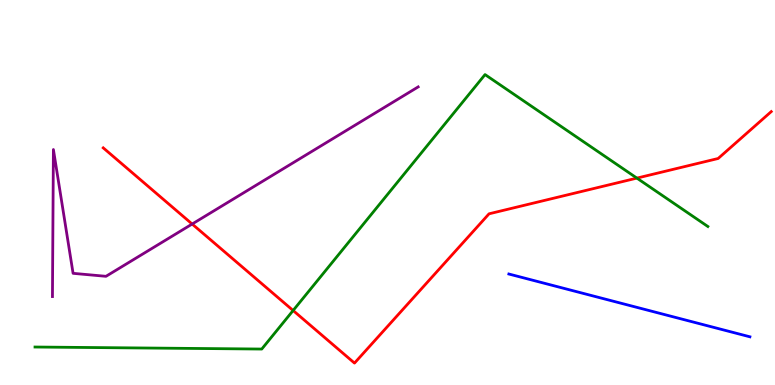[{'lines': ['blue', 'red'], 'intersections': []}, {'lines': ['green', 'red'], 'intersections': [{'x': 3.78, 'y': 1.93}, {'x': 8.22, 'y': 5.37}]}, {'lines': ['purple', 'red'], 'intersections': [{'x': 2.48, 'y': 4.18}]}, {'lines': ['blue', 'green'], 'intersections': []}, {'lines': ['blue', 'purple'], 'intersections': []}, {'lines': ['green', 'purple'], 'intersections': []}]